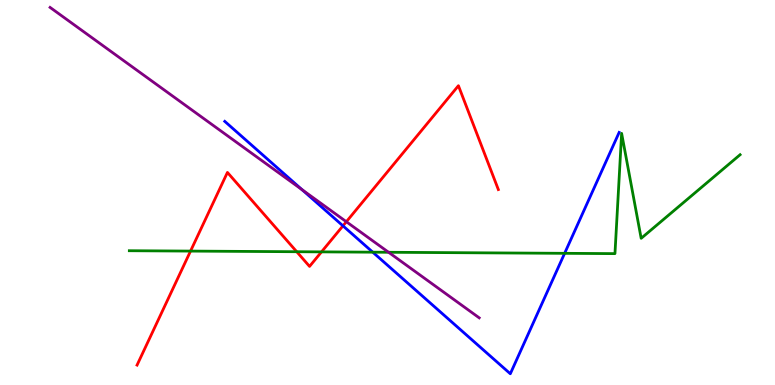[{'lines': ['blue', 'red'], 'intersections': [{'x': 4.43, 'y': 4.13}]}, {'lines': ['green', 'red'], 'intersections': [{'x': 2.46, 'y': 3.48}, {'x': 3.83, 'y': 3.46}, {'x': 4.15, 'y': 3.46}]}, {'lines': ['purple', 'red'], 'intersections': [{'x': 4.47, 'y': 4.24}]}, {'lines': ['blue', 'green'], 'intersections': [{'x': 4.81, 'y': 3.45}, {'x': 7.29, 'y': 3.42}]}, {'lines': ['blue', 'purple'], 'intersections': [{'x': 3.9, 'y': 5.07}]}, {'lines': ['green', 'purple'], 'intersections': [{'x': 5.01, 'y': 3.45}]}]